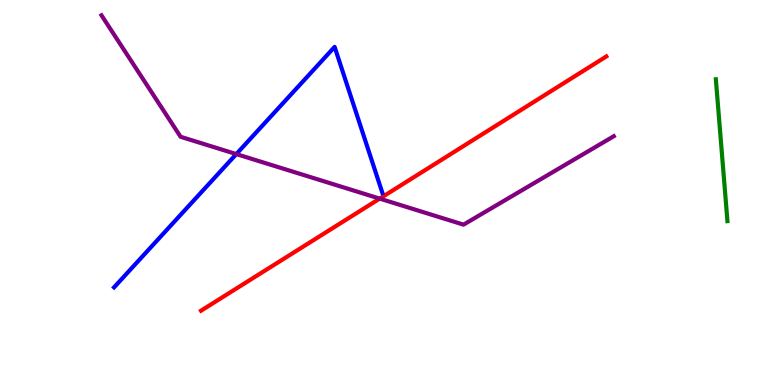[{'lines': ['blue', 'red'], 'intersections': []}, {'lines': ['green', 'red'], 'intersections': []}, {'lines': ['purple', 'red'], 'intersections': [{'x': 4.9, 'y': 4.84}]}, {'lines': ['blue', 'green'], 'intersections': []}, {'lines': ['blue', 'purple'], 'intersections': [{'x': 3.05, 'y': 6.0}]}, {'lines': ['green', 'purple'], 'intersections': []}]